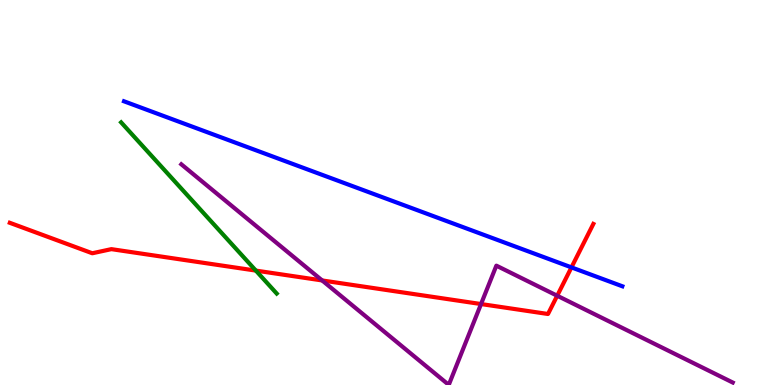[{'lines': ['blue', 'red'], 'intersections': [{'x': 7.37, 'y': 3.05}]}, {'lines': ['green', 'red'], 'intersections': [{'x': 3.3, 'y': 2.97}]}, {'lines': ['purple', 'red'], 'intersections': [{'x': 4.16, 'y': 2.72}, {'x': 6.21, 'y': 2.1}, {'x': 7.19, 'y': 2.32}]}, {'lines': ['blue', 'green'], 'intersections': []}, {'lines': ['blue', 'purple'], 'intersections': []}, {'lines': ['green', 'purple'], 'intersections': []}]